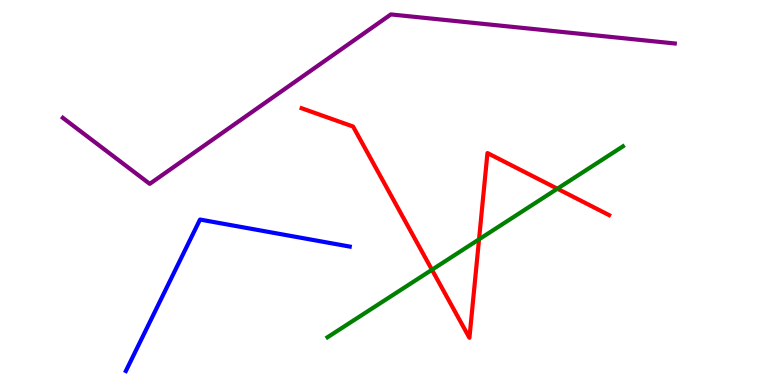[{'lines': ['blue', 'red'], 'intersections': []}, {'lines': ['green', 'red'], 'intersections': [{'x': 5.57, 'y': 2.99}, {'x': 6.18, 'y': 3.78}, {'x': 7.19, 'y': 5.1}]}, {'lines': ['purple', 'red'], 'intersections': []}, {'lines': ['blue', 'green'], 'intersections': []}, {'lines': ['blue', 'purple'], 'intersections': []}, {'lines': ['green', 'purple'], 'intersections': []}]